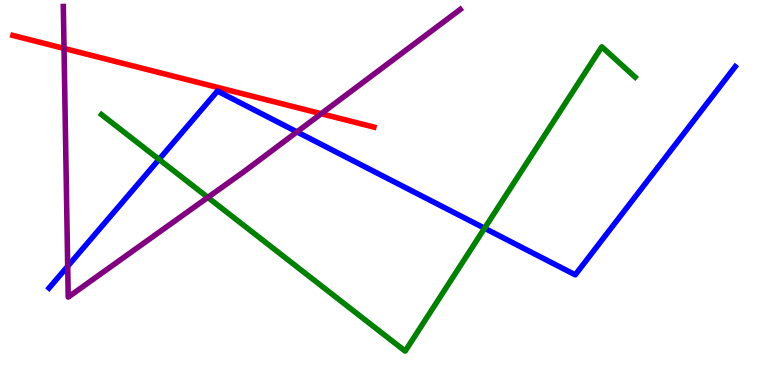[{'lines': ['blue', 'red'], 'intersections': []}, {'lines': ['green', 'red'], 'intersections': []}, {'lines': ['purple', 'red'], 'intersections': [{'x': 0.826, 'y': 8.74}, {'x': 4.14, 'y': 7.05}]}, {'lines': ['blue', 'green'], 'intersections': [{'x': 2.05, 'y': 5.86}, {'x': 6.25, 'y': 4.07}]}, {'lines': ['blue', 'purple'], 'intersections': [{'x': 0.873, 'y': 3.08}, {'x': 3.83, 'y': 6.57}]}, {'lines': ['green', 'purple'], 'intersections': [{'x': 2.68, 'y': 4.87}]}]